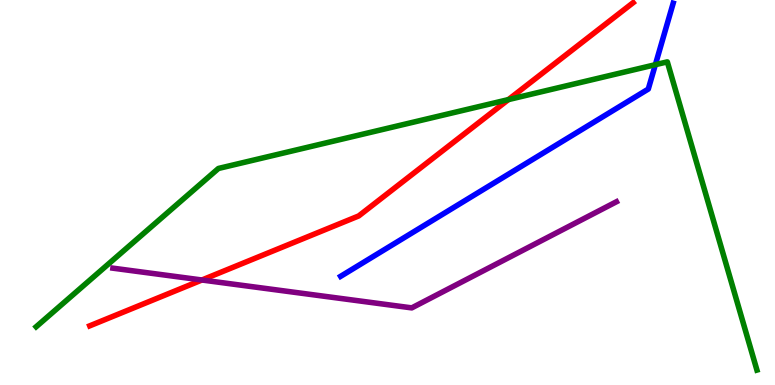[{'lines': ['blue', 'red'], 'intersections': []}, {'lines': ['green', 'red'], 'intersections': [{'x': 6.56, 'y': 7.41}]}, {'lines': ['purple', 'red'], 'intersections': [{'x': 2.61, 'y': 2.73}]}, {'lines': ['blue', 'green'], 'intersections': [{'x': 8.46, 'y': 8.32}]}, {'lines': ['blue', 'purple'], 'intersections': []}, {'lines': ['green', 'purple'], 'intersections': []}]